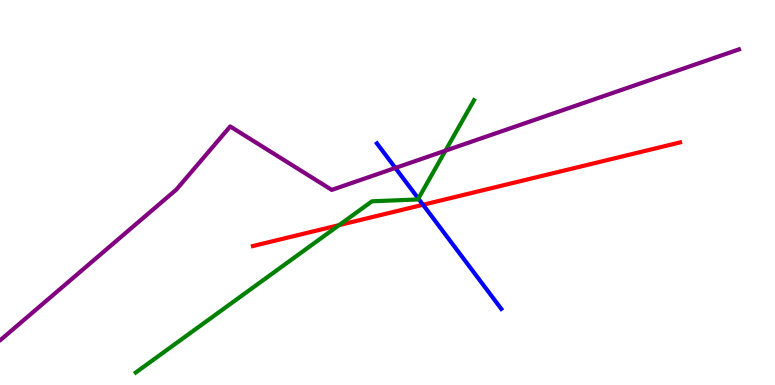[{'lines': ['blue', 'red'], 'intersections': [{'x': 5.46, 'y': 4.68}]}, {'lines': ['green', 'red'], 'intersections': [{'x': 4.38, 'y': 4.15}]}, {'lines': ['purple', 'red'], 'intersections': []}, {'lines': ['blue', 'green'], 'intersections': [{'x': 5.4, 'y': 4.84}]}, {'lines': ['blue', 'purple'], 'intersections': [{'x': 5.1, 'y': 5.64}]}, {'lines': ['green', 'purple'], 'intersections': [{'x': 5.75, 'y': 6.09}]}]